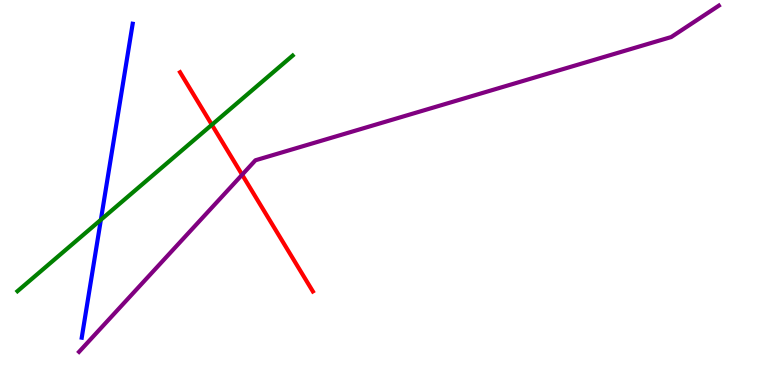[{'lines': ['blue', 'red'], 'intersections': []}, {'lines': ['green', 'red'], 'intersections': [{'x': 2.73, 'y': 6.76}]}, {'lines': ['purple', 'red'], 'intersections': [{'x': 3.12, 'y': 5.46}]}, {'lines': ['blue', 'green'], 'intersections': [{'x': 1.3, 'y': 4.29}]}, {'lines': ['blue', 'purple'], 'intersections': []}, {'lines': ['green', 'purple'], 'intersections': []}]